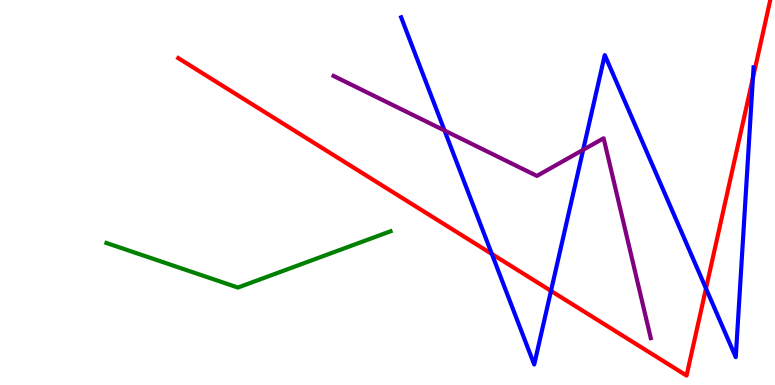[{'lines': ['blue', 'red'], 'intersections': [{'x': 6.35, 'y': 3.4}, {'x': 7.11, 'y': 2.44}, {'x': 9.11, 'y': 2.51}, {'x': 9.72, 'y': 7.98}]}, {'lines': ['green', 'red'], 'intersections': []}, {'lines': ['purple', 'red'], 'intersections': []}, {'lines': ['blue', 'green'], 'intersections': []}, {'lines': ['blue', 'purple'], 'intersections': [{'x': 5.74, 'y': 6.61}, {'x': 7.52, 'y': 6.11}]}, {'lines': ['green', 'purple'], 'intersections': []}]